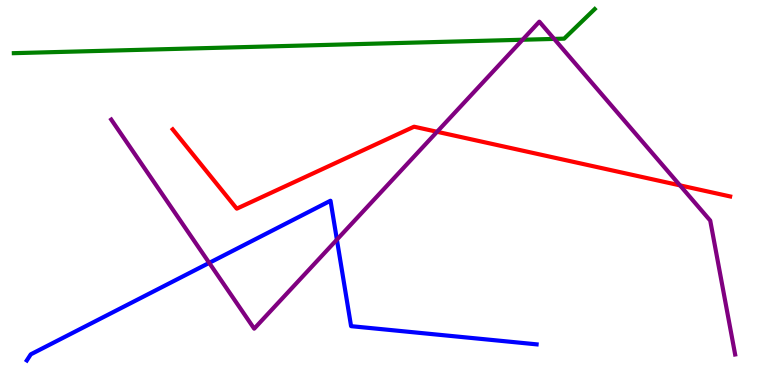[{'lines': ['blue', 'red'], 'intersections': []}, {'lines': ['green', 'red'], 'intersections': []}, {'lines': ['purple', 'red'], 'intersections': [{'x': 5.64, 'y': 6.58}, {'x': 8.77, 'y': 5.19}]}, {'lines': ['blue', 'green'], 'intersections': []}, {'lines': ['blue', 'purple'], 'intersections': [{'x': 2.7, 'y': 3.17}, {'x': 4.35, 'y': 3.78}]}, {'lines': ['green', 'purple'], 'intersections': [{'x': 6.74, 'y': 8.97}, {'x': 7.15, 'y': 8.99}]}]